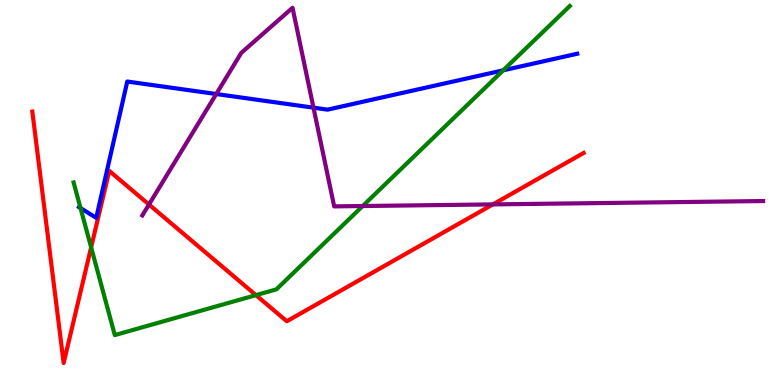[{'lines': ['blue', 'red'], 'intersections': []}, {'lines': ['green', 'red'], 'intersections': [{'x': 1.18, 'y': 3.58}, {'x': 3.3, 'y': 2.33}]}, {'lines': ['purple', 'red'], 'intersections': [{'x': 1.92, 'y': 4.69}, {'x': 6.36, 'y': 4.69}]}, {'lines': ['blue', 'green'], 'intersections': [{'x': 1.04, 'y': 4.59}, {'x': 6.49, 'y': 8.17}]}, {'lines': ['blue', 'purple'], 'intersections': [{'x': 2.79, 'y': 7.56}, {'x': 4.04, 'y': 7.2}]}, {'lines': ['green', 'purple'], 'intersections': [{'x': 4.68, 'y': 4.65}]}]